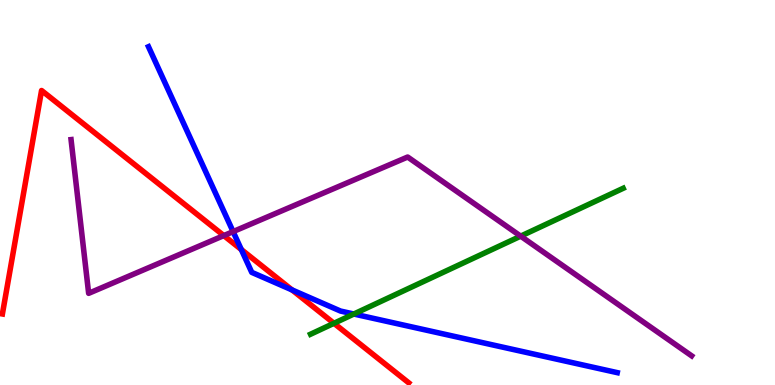[{'lines': ['blue', 'red'], 'intersections': [{'x': 3.11, 'y': 3.52}, {'x': 3.77, 'y': 2.47}]}, {'lines': ['green', 'red'], 'intersections': [{'x': 4.31, 'y': 1.6}]}, {'lines': ['purple', 'red'], 'intersections': [{'x': 2.89, 'y': 3.88}]}, {'lines': ['blue', 'green'], 'intersections': [{'x': 4.57, 'y': 1.84}]}, {'lines': ['blue', 'purple'], 'intersections': [{'x': 3.01, 'y': 3.98}]}, {'lines': ['green', 'purple'], 'intersections': [{'x': 6.72, 'y': 3.87}]}]